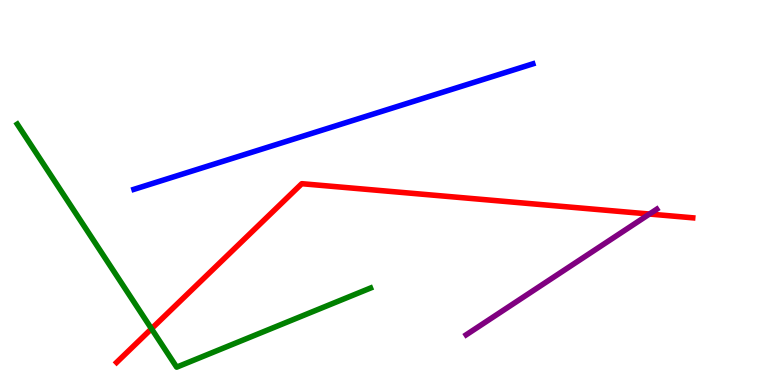[{'lines': ['blue', 'red'], 'intersections': []}, {'lines': ['green', 'red'], 'intersections': [{'x': 1.95, 'y': 1.46}]}, {'lines': ['purple', 'red'], 'intersections': [{'x': 8.38, 'y': 4.44}]}, {'lines': ['blue', 'green'], 'intersections': []}, {'lines': ['blue', 'purple'], 'intersections': []}, {'lines': ['green', 'purple'], 'intersections': []}]